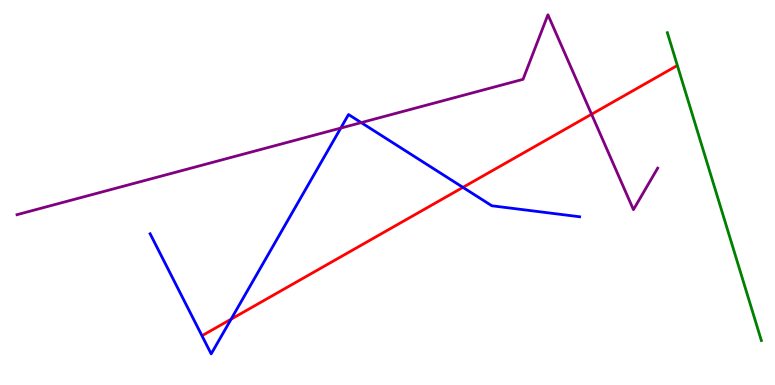[{'lines': ['blue', 'red'], 'intersections': [{'x': 2.98, 'y': 1.71}, {'x': 5.97, 'y': 5.13}]}, {'lines': ['green', 'red'], 'intersections': []}, {'lines': ['purple', 'red'], 'intersections': [{'x': 7.63, 'y': 7.03}]}, {'lines': ['blue', 'green'], 'intersections': []}, {'lines': ['blue', 'purple'], 'intersections': [{'x': 4.4, 'y': 6.67}, {'x': 4.66, 'y': 6.82}]}, {'lines': ['green', 'purple'], 'intersections': []}]